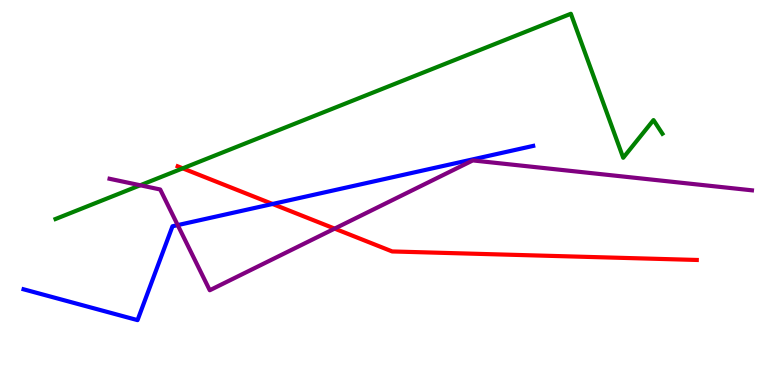[{'lines': ['blue', 'red'], 'intersections': [{'x': 3.52, 'y': 4.7}]}, {'lines': ['green', 'red'], 'intersections': [{'x': 2.36, 'y': 5.63}]}, {'lines': ['purple', 'red'], 'intersections': [{'x': 4.32, 'y': 4.06}]}, {'lines': ['blue', 'green'], 'intersections': []}, {'lines': ['blue', 'purple'], 'intersections': [{'x': 2.29, 'y': 4.15}]}, {'lines': ['green', 'purple'], 'intersections': [{'x': 1.81, 'y': 5.19}]}]